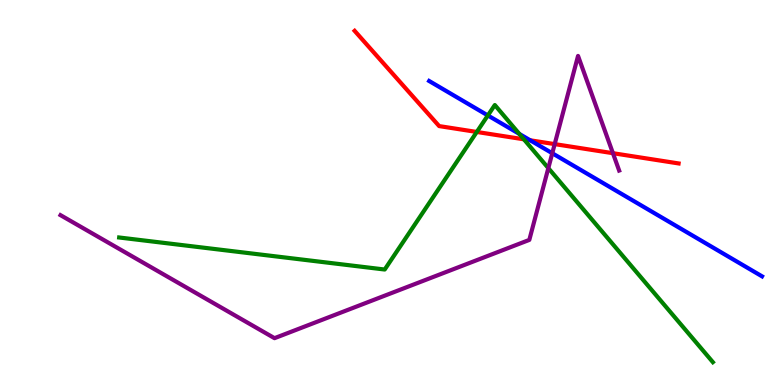[{'lines': ['blue', 'red'], 'intersections': [{'x': 6.84, 'y': 6.36}]}, {'lines': ['green', 'red'], 'intersections': [{'x': 6.15, 'y': 6.57}, {'x': 6.76, 'y': 6.38}]}, {'lines': ['purple', 'red'], 'intersections': [{'x': 7.16, 'y': 6.26}, {'x': 7.91, 'y': 6.02}]}, {'lines': ['blue', 'green'], 'intersections': [{'x': 6.29, 'y': 7.0}, {'x': 6.7, 'y': 6.52}]}, {'lines': ['blue', 'purple'], 'intersections': [{'x': 7.13, 'y': 6.02}]}, {'lines': ['green', 'purple'], 'intersections': [{'x': 7.08, 'y': 5.63}]}]